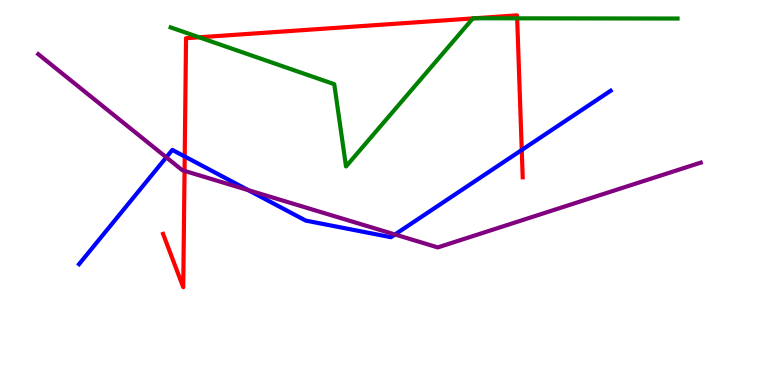[{'lines': ['blue', 'red'], 'intersections': [{'x': 2.38, 'y': 5.94}, {'x': 6.73, 'y': 6.1}]}, {'lines': ['green', 'red'], 'intersections': [{'x': 2.57, 'y': 9.03}, {'x': 6.1, 'y': 9.52}, {'x': 6.13, 'y': 9.53}, {'x': 6.67, 'y': 9.52}]}, {'lines': ['purple', 'red'], 'intersections': [{'x': 2.38, 'y': 5.56}]}, {'lines': ['blue', 'green'], 'intersections': []}, {'lines': ['blue', 'purple'], 'intersections': [{'x': 2.15, 'y': 5.91}, {'x': 3.2, 'y': 5.06}, {'x': 5.1, 'y': 3.91}]}, {'lines': ['green', 'purple'], 'intersections': []}]